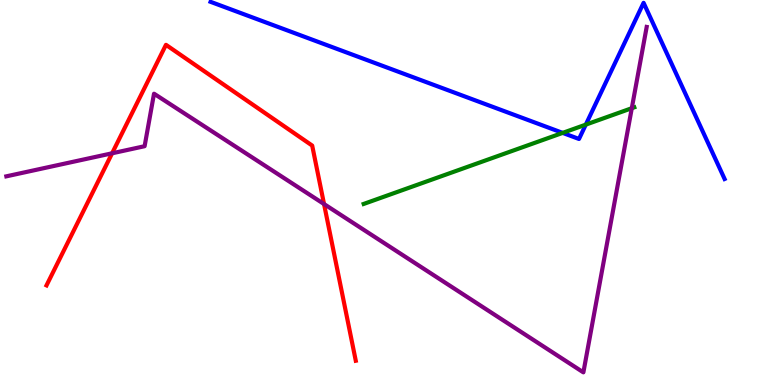[{'lines': ['blue', 'red'], 'intersections': []}, {'lines': ['green', 'red'], 'intersections': []}, {'lines': ['purple', 'red'], 'intersections': [{'x': 1.45, 'y': 6.02}, {'x': 4.18, 'y': 4.7}]}, {'lines': ['blue', 'green'], 'intersections': [{'x': 7.26, 'y': 6.55}, {'x': 7.56, 'y': 6.76}]}, {'lines': ['blue', 'purple'], 'intersections': []}, {'lines': ['green', 'purple'], 'intersections': [{'x': 8.15, 'y': 7.19}]}]